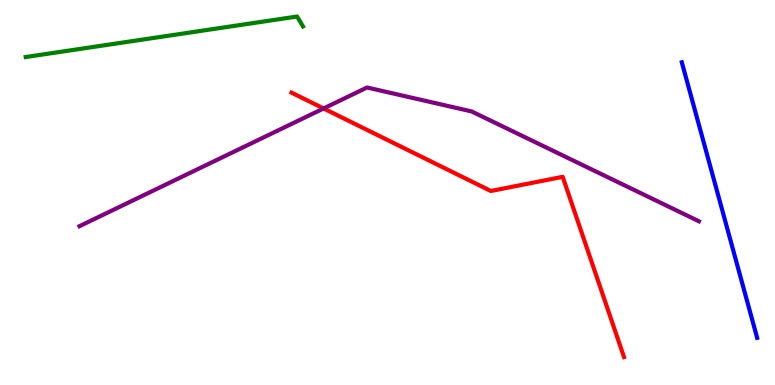[{'lines': ['blue', 'red'], 'intersections': []}, {'lines': ['green', 'red'], 'intersections': []}, {'lines': ['purple', 'red'], 'intersections': [{'x': 4.18, 'y': 7.18}]}, {'lines': ['blue', 'green'], 'intersections': []}, {'lines': ['blue', 'purple'], 'intersections': []}, {'lines': ['green', 'purple'], 'intersections': []}]